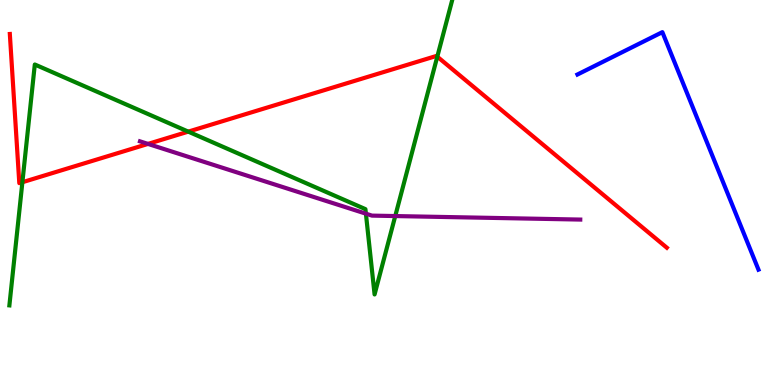[{'lines': ['blue', 'red'], 'intersections': []}, {'lines': ['green', 'red'], 'intersections': [{'x': 0.289, 'y': 5.27}, {'x': 2.43, 'y': 6.58}, {'x': 5.64, 'y': 8.53}]}, {'lines': ['purple', 'red'], 'intersections': [{'x': 1.91, 'y': 6.26}]}, {'lines': ['blue', 'green'], 'intersections': []}, {'lines': ['blue', 'purple'], 'intersections': []}, {'lines': ['green', 'purple'], 'intersections': [{'x': 4.72, 'y': 4.45}, {'x': 5.1, 'y': 4.39}]}]